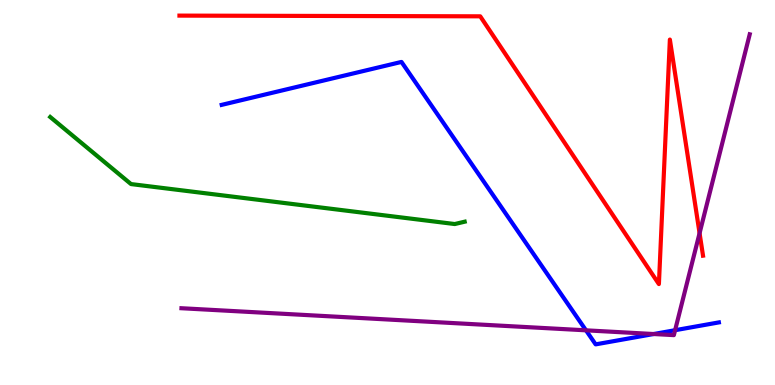[{'lines': ['blue', 'red'], 'intersections': []}, {'lines': ['green', 'red'], 'intersections': []}, {'lines': ['purple', 'red'], 'intersections': [{'x': 9.03, 'y': 3.94}]}, {'lines': ['blue', 'green'], 'intersections': []}, {'lines': ['blue', 'purple'], 'intersections': [{'x': 7.56, 'y': 1.42}, {'x': 8.43, 'y': 1.32}, {'x': 8.71, 'y': 1.42}]}, {'lines': ['green', 'purple'], 'intersections': []}]